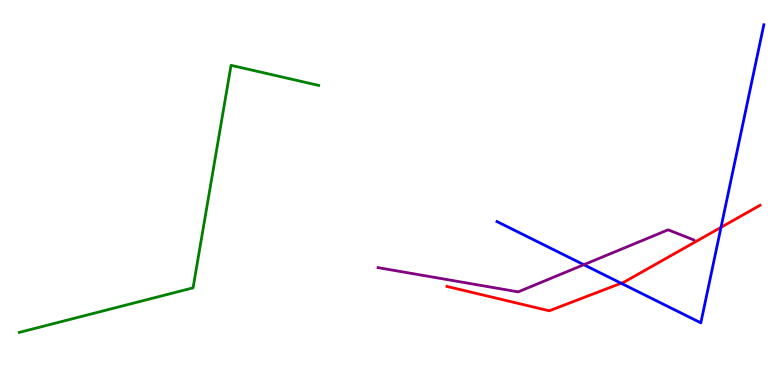[{'lines': ['blue', 'red'], 'intersections': [{'x': 8.01, 'y': 2.64}, {'x': 9.3, 'y': 4.09}]}, {'lines': ['green', 'red'], 'intersections': []}, {'lines': ['purple', 'red'], 'intersections': []}, {'lines': ['blue', 'green'], 'intersections': []}, {'lines': ['blue', 'purple'], 'intersections': [{'x': 7.53, 'y': 3.12}]}, {'lines': ['green', 'purple'], 'intersections': []}]